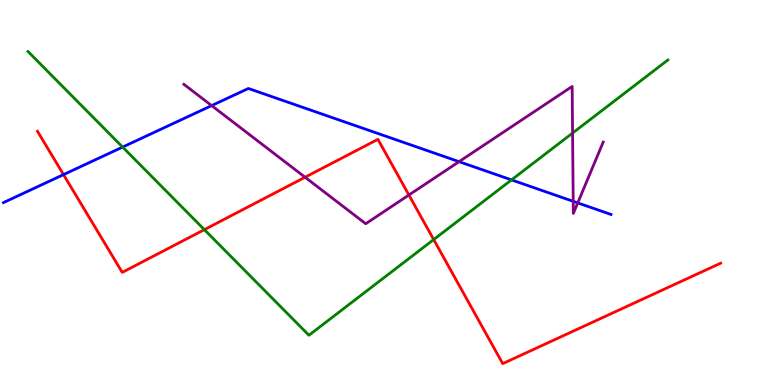[{'lines': ['blue', 'red'], 'intersections': [{'x': 0.819, 'y': 5.46}]}, {'lines': ['green', 'red'], 'intersections': [{'x': 2.64, 'y': 4.04}, {'x': 5.6, 'y': 3.78}]}, {'lines': ['purple', 'red'], 'intersections': [{'x': 3.94, 'y': 5.4}, {'x': 5.28, 'y': 4.93}]}, {'lines': ['blue', 'green'], 'intersections': [{'x': 1.58, 'y': 6.18}, {'x': 6.6, 'y': 5.33}]}, {'lines': ['blue', 'purple'], 'intersections': [{'x': 2.73, 'y': 7.26}, {'x': 5.92, 'y': 5.8}, {'x': 7.4, 'y': 4.77}, {'x': 7.45, 'y': 4.73}]}, {'lines': ['green', 'purple'], 'intersections': [{'x': 7.39, 'y': 6.54}]}]